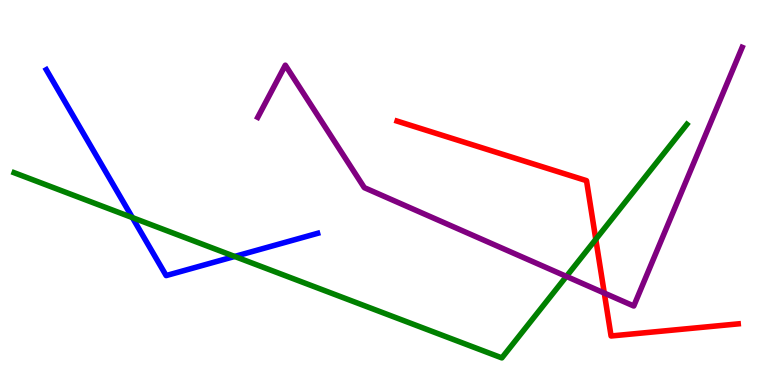[{'lines': ['blue', 'red'], 'intersections': []}, {'lines': ['green', 'red'], 'intersections': [{'x': 7.69, 'y': 3.78}]}, {'lines': ['purple', 'red'], 'intersections': [{'x': 7.8, 'y': 2.39}]}, {'lines': ['blue', 'green'], 'intersections': [{'x': 1.71, 'y': 4.35}, {'x': 3.03, 'y': 3.34}]}, {'lines': ['blue', 'purple'], 'intersections': []}, {'lines': ['green', 'purple'], 'intersections': [{'x': 7.31, 'y': 2.82}]}]